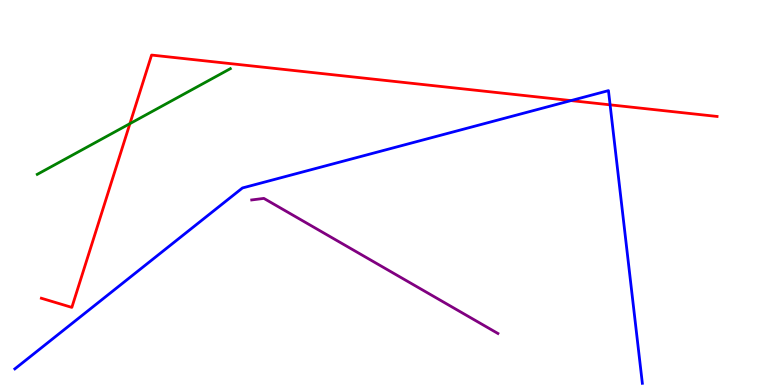[{'lines': ['blue', 'red'], 'intersections': [{'x': 7.37, 'y': 7.39}, {'x': 7.87, 'y': 7.28}]}, {'lines': ['green', 'red'], 'intersections': [{'x': 1.68, 'y': 6.79}]}, {'lines': ['purple', 'red'], 'intersections': []}, {'lines': ['blue', 'green'], 'intersections': []}, {'lines': ['blue', 'purple'], 'intersections': []}, {'lines': ['green', 'purple'], 'intersections': []}]